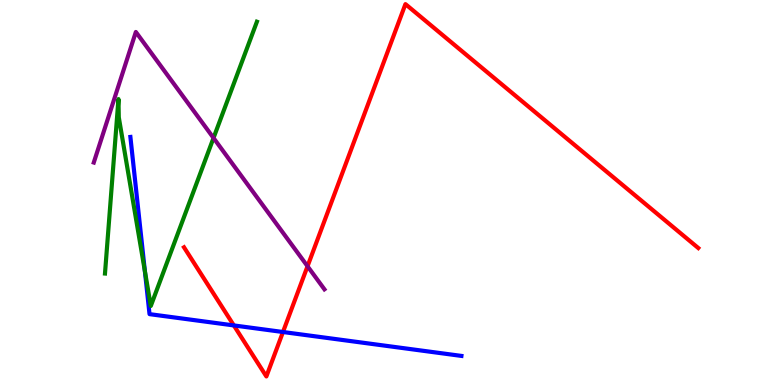[{'lines': ['blue', 'red'], 'intersections': [{'x': 3.02, 'y': 1.55}, {'x': 3.65, 'y': 1.38}]}, {'lines': ['green', 'red'], 'intersections': []}, {'lines': ['purple', 'red'], 'intersections': [{'x': 3.97, 'y': 3.08}]}, {'lines': ['blue', 'green'], 'intersections': [{'x': 1.87, 'y': 2.96}]}, {'lines': ['blue', 'purple'], 'intersections': []}, {'lines': ['green', 'purple'], 'intersections': [{'x': 2.76, 'y': 6.42}]}]